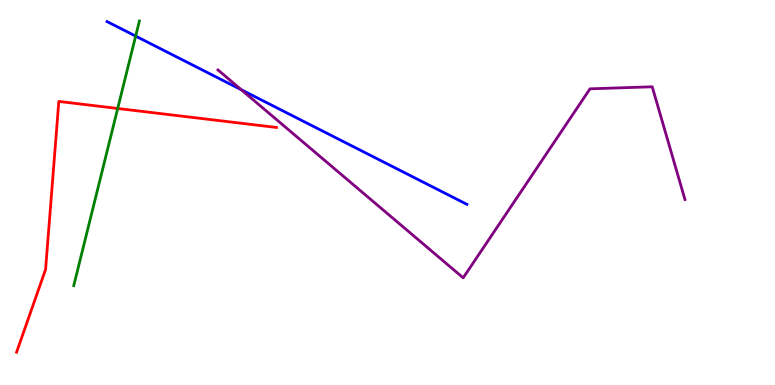[{'lines': ['blue', 'red'], 'intersections': []}, {'lines': ['green', 'red'], 'intersections': [{'x': 1.52, 'y': 7.18}]}, {'lines': ['purple', 'red'], 'intersections': []}, {'lines': ['blue', 'green'], 'intersections': [{'x': 1.75, 'y': 9.06}]}, {'lines': ['blue', 'purple'], 'intersections': [{'x': 3.11, 'y': 7.67}]}, {'lines': ['green', 'purple'], 'intersections': []}]